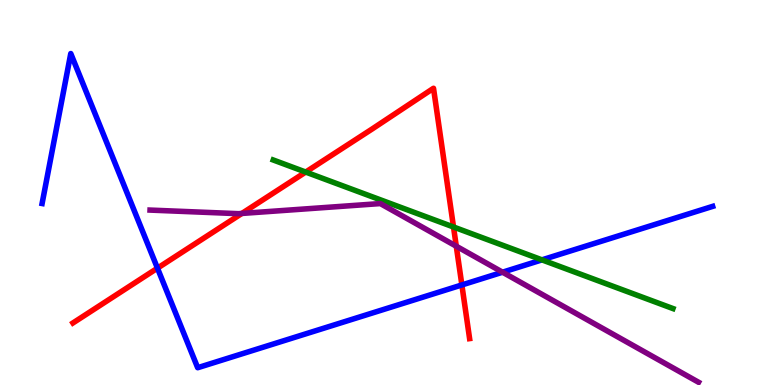[{'lines': ['blue', 'red'], 'intersections': [{'x': 2.03, 'y': 3.03}, {'x': 5.96, 'y': 2.6}]}, {'lines': ['green', 'red'], 'intersections': [{'x': 3.94, 'y': 5.53}, {'x': 5.85, 'y': 4.1}]}, {'lines': ['purple', 'red'], 'intersections': [{'x': 3.12, 'y': 4.46}, {'x': 5.89, 'y': 3.6}]}, {'lines': ['blue', 'green'], 'intersections': [{'x': 6.99, 'y': 3.25}]}, {'lines': ['blue', 'purple'], 'intersections': [{'x': 6.48, 'y': 2.93}]}, {'lines': ['green', 'purple'], 'intersections': []}]